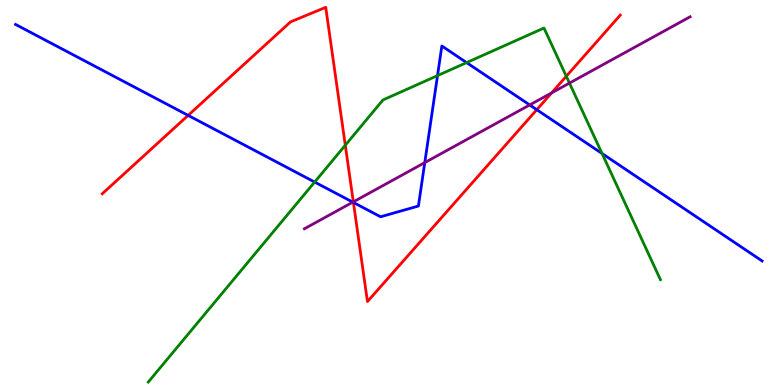[{'lines': ['blue', 'red'], 'intersections': [{'x': 2.43, 'y': 7.0}, {'x': 4.56, 'y': 4.74}, {'x': 6.93, 'y': 7.15}]}, {'lines': ['green', 'red'], 'intersections': [{'x': 4.46, 'y': 6.23}, {'x': 7.31, 'y': 8.02}]}, {'lines': ['purple', 'red'], 'intersections': [{'x': 4.56, 'y': 4.76}, {'x': 7.12, 'y': 7.59}]}, {'lines': ['blue', 'green'], 'intersections': [{'x': 4.06, 'y': 5.27}, {'x': 5.65, 'y': 8.04}, {'x': 6.02, 'y': 8.37}, {'x': 7.77, 'y': 6.01}]}, {'lines': ['blue', 'purple'], 'intersections': [{'x': 4.55, 'y': 4.75}, {'x': 5.48, 'y': 5.78}, {'x': 6.83, 'y': 7.27}]}, {'lines': ['green', 'purple'], 'intersections': [{'x': 7.35, 'y': 7.84}]}]